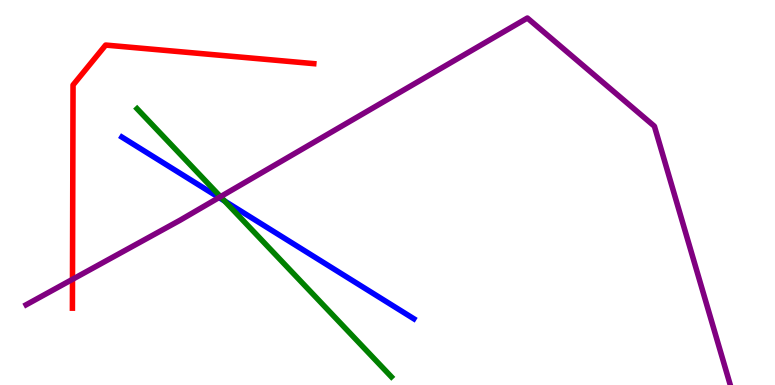[{'lines': ['blue', 'red'], 'intersections': []}, {'lines': ['green', 'red'], 'intersections': []}, {'lines': ['purple', 'red'], 'intersections': [{'x': 0.935, 'y': 2.74}]}, {'lines': ['blue', 'green'], 'intersections': [{'x': 2.9, 'y': 4.78}]}, {'lines': ['blue', 'purple'], 'intersections': [{'x': 2.83, 'y': 4.87}]}, {'lines': ['green', 'purple'], 'intersections': [{'x': 2.85, 'y': 4.89}]}]